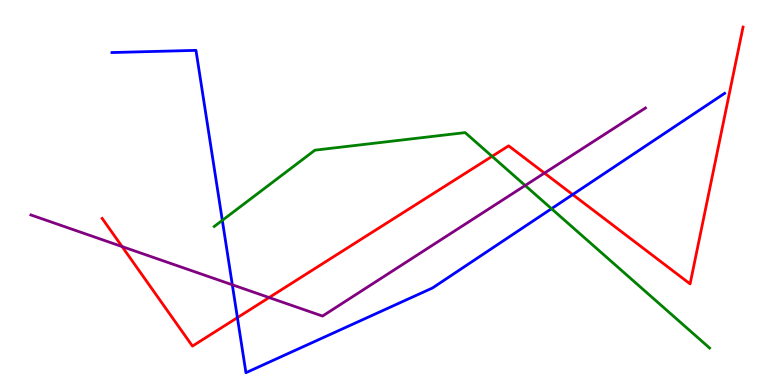[{'lines': ['blue', 'red'], 'intersections': [{'x': 3.06, 'y': 1.75}, {'x': 7.39, 'y': 4.95}]}, {'lines': ['green', 'red'], 'intersections': [{'x': 6.35, 'y': 5.94}]}, {'lines': ['purple', 'red'], 'intersections': [{'x': 1.58, 'y': 3.6}, {'x': 3.47, 'y': 2.27}, {'x': 7.03, 'y': 5.5}]}, {'lines': ['blue', 'green'], 'intersections': [{'x': 2.87, 'y': 4.28}, {'x': 7.12, 'y': 4.58}]}, {'lines': ['blue', 'purple'], 'intersections': [{'x': 3.0, 'y': 2.6}]}, {'lines': ['green', 'purple'], 'intersections': [{'x': 6.78, 'y': 5.18}]}]